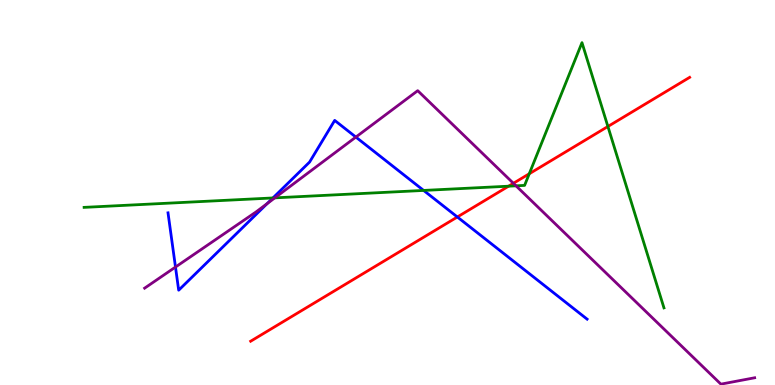[{'lines': ['blue', 'red'], 'intersections': [{'x': 5.9, 'y': 4.36}]}, {'lines': ['green', 'red'], 'intersections': [{'x': 6.56, 'y': 5.16}, {'x': 6.83, 'y': 5.49}, {'x': 7.84, 'y': 6.71}]}, {'lines': ['purple', 'red'], 'intersections': [{'x': 6.62, 'y': 5.24}]}, {'lines': ['blue', 'green'], 'intersections': [{'x': 3.52, 'y': 4.86}, {'x': 5.47, 'y': 5.05}]}, {'lines': ['blue', 'purple'], 'intersections': [{'x': 2.26, 'y': 3.06}, {'x': 3.45, 'y': 4.71}, {'x': 4.59, 'y': 6.44}]}, {'lines': ['green', 'purple'], 'intersections': [{'x': 3.55, 'y': 4.86}, {'x': 6.66, 'y': 5.17}]}]